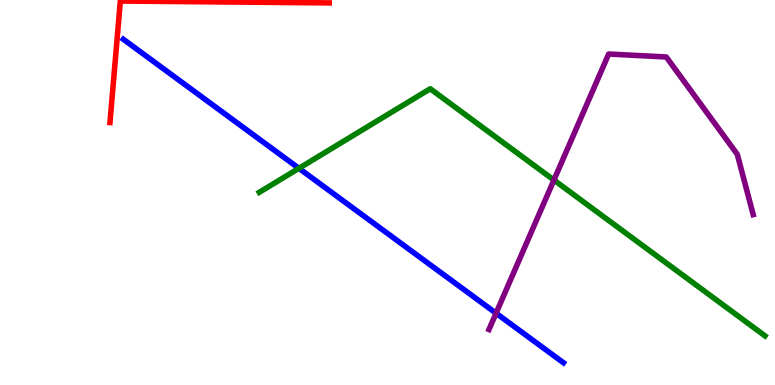[{'lines': ['blue', 'red'], 'intersections': []}, {'lines': ['green', 'red'], 'intersections': []}, {'lines': ['purple', 'red'], 'intersections': []}, {'lines': ['blue', 'green'], 'intersections': [{'x': 3.86, 'y': 5.63}]}, {'lines': ['blue', 'purple'], 'intersections': [{'x': 6.4, 'y': 1.86}]}, {'lines': ['green', 'purple'], 'intersections': [{'x': 7.15, 'y': 5.32}]}]